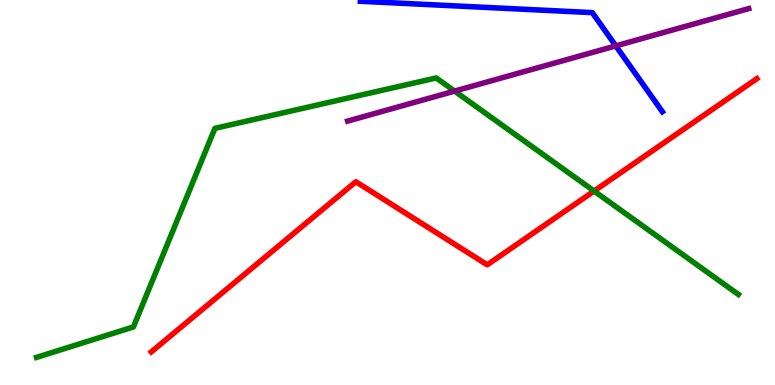[{'lines': ['blue', 'red'], 'intersections': []}, {'lines': ['green', 'red'], 'intersections': [{'x': 7.67, 'y': 5.04}]}, {'lines': ['purple', 'red'], 'intersections': []}, {'lines': ['blue', 'green'], 'intersections': []}, {'lines': ['blue', 'purple'], 'intersections': [{'x': 7.95, 'y': 8.81}]}, {'lines': ['green', 'purple'], 'intersections': [{'x': 5.87, 'y': 7.63}]}]